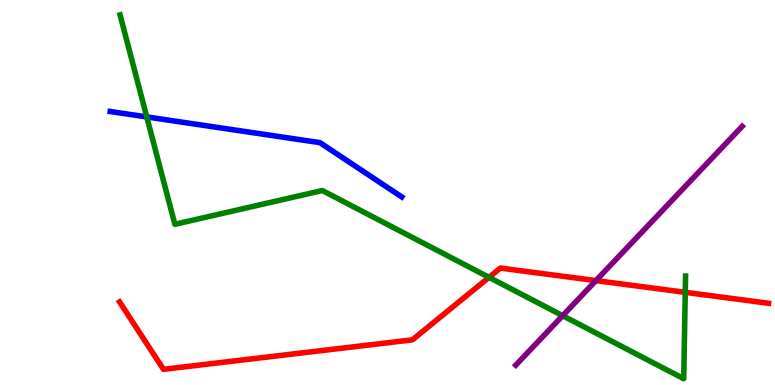[{'lines': ['blue', 'red'], 'intersections': []}, {'lines': ['green', 'red'], 'intersections': [{'x': 6.31, 'y': 2.8}, {'x': 8.84, 'y': 2.41}]}, {'lines': ['purple', 'red'], 'intersections': [{'x': 7.69, 'y': 2.71}]}, {'lines': ['blue', 'green'], 'intersections': [{'x': 1.89, 'y': 6.96}]}, {'lines': ['blue', 'purple'], 'intersections': []}, {'lines': ['green', 'purple'], 'intersections': [{'x': 7.26, 'y': 1.8}]}]